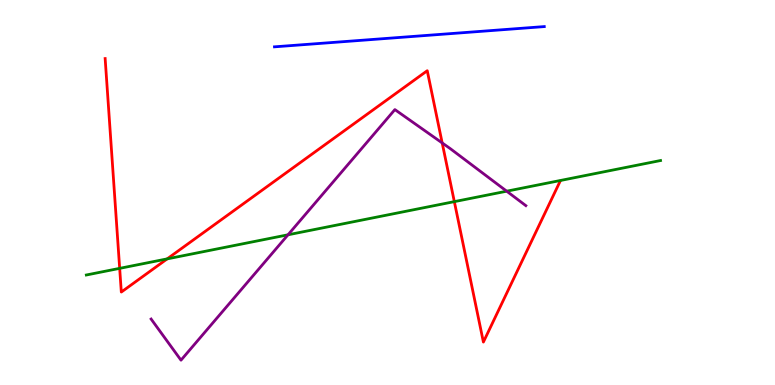[{'lines': ['blue', 'red'], 'intersections': []}, {'lines': ['green', 'red'], 'intersections': [{'x': 1.54, 'y': 3.03}, {'x': 2.16, 'y': 3.28}, {'x': 5.86, 'y': 4.76}]}, {'lines': ['purple', 'red'], 'intersections': [{'x': 5.71, 'y': 6.29}]}, {'lines': ['blue', 'green'], 'intersections': []}, {'lines': ['blue', 'purple'], 'intersections': []}, {'lines': ['green', 'purple'], 'intersections': [{'x': 3.72, 'y': 3.9}, {'x': 6.54, 'y': 5.03}]}]